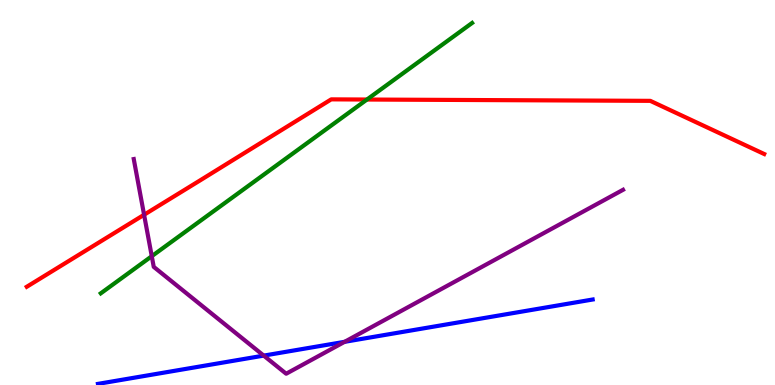[{'lines': ['blue', 'red'], 'intersections': []}, {'lines': ['green', 'red'], 'intersections': [{'x': 4.73, 'y': 7.41}]}, {'lines': ['purple', 'red'], 'intersections': [{'x': 1.86, 'y': 4.42}]}, {'lines': ['blue', 'green'], 'intersections': []}, {'lines': ['blue', 'purple'], 'intersections': [{'x': 3.4, 'y': 0.763}, {'x': 4.45, 'y': 1.12}]}, {'lines': ['green', 'purple'], 'intersections': [{'x': 1.96, 'y': 3.35}]}]